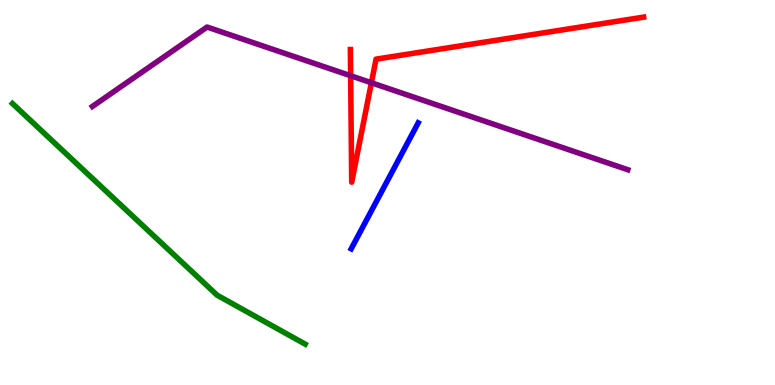[{'lines': ['blue', 'red'], 'intersections': []}, {'lines': ['green', 'red'], 'intersections': []}, {'lines': ['purple', 'red'], 'intersections': [{'x': 4.52, 'y': 8.03}, {'x': 4.79, 'y': 7.85}]}, {'lines': ['blue', 'green'], 'intersections': []}, {'lines': ['blue', 'purple'], 'intersections': []}, {'lines': ['green', 'purple'], 'intersections': []}]